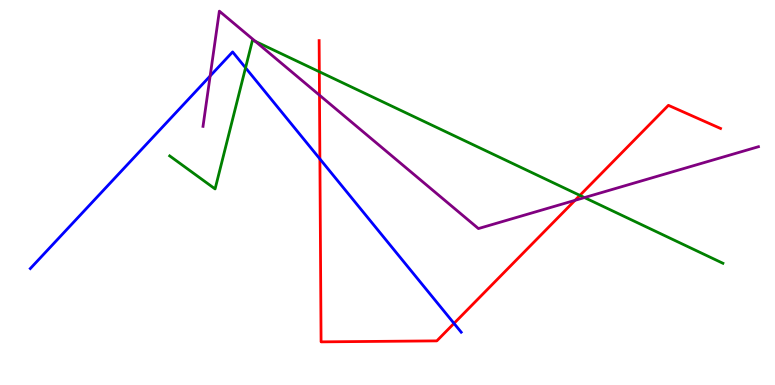[{'lines': ['blue', 'red'], 'intersections': [{'x': 4.13, 'y': 5.87}, {'x': 5.86, 'y': 1.6}]}, {'lines': ['green', 'red'], 'intersections': [{'x': 4.12, 'y': 8.14}, {'x': 7.48, 'y': 4.93}]}, {'lines': ['purple', 'red'], 'intersections': [{'x': 4.12, 'y': 7.53}, {'x': 7.42, 'y': 4.8}]}, {'lines': ['blue', 'green'], 'intersections': [{'x': 3.17, 'y': 8.24}]}, {'lines': ['blue', 'purple'], 'intersections': [{'x': 2.71, 'y': 8.03}]}, {'lines': ['green', 'purple'], 'intersections': [{'x': 3.3, 'y': 8.92}, {'x': 7.54, 'y': 4.87}]}]